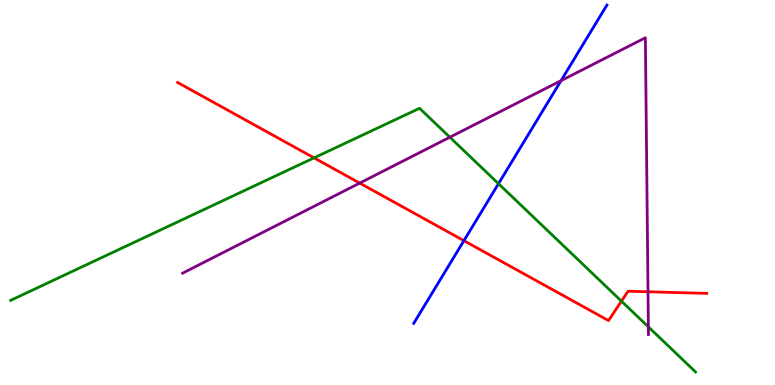[{'lines': ['blue', 'red'], 'intersections': [{'x': 5.99, 'y': 3.75}]}, {'lines': ['green', 'red'], 'intersections': [{'x': 4.05, 'y': 5.9}, {'x': 8.02, 'y': 2.18}]}, {'lines': ['purple', 'red'], 'intersections': [{'x': 4.64, 'y': 5.24}, {'x': 8.36, 'y': 2.42}]}, {'lines': ['blue', 'green'], 'intersections': [{'x': 6.43, 'y': 5.23}]}, {'lines': ['blue', 'purple'], 'intersections': [{'x': 7.24, 'y': 7.9}]}, {'lines': ['green', 'purple'], 'intersections': [{'x': 5.8, 'y': 6.44}, {'x': 8.37, 'y': 1.51}]}]